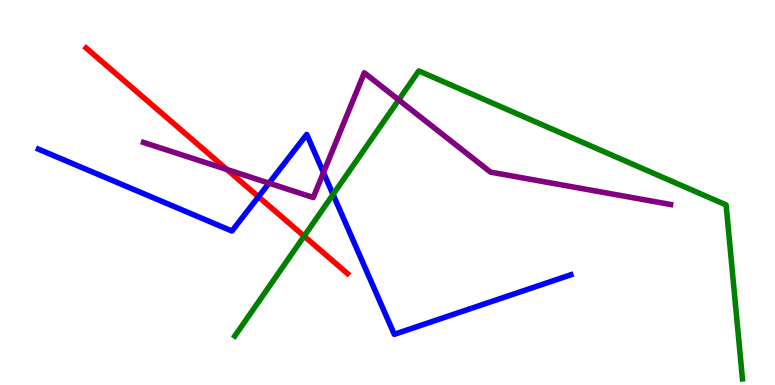[{'lines': ['blue', 'red'], 'intersections': [{'x': 3.34, 'y': 4.89}]}, {'lines': ['green', 'red'], 'intersections': [{'x': 3.92, 'y': 3.87}]}, {'lines': ['purple', 'red'], 'intersections': [{'x': 2.93, 'y': 5.6}]}, {'lines': ['blue', 'green'], 'intersections': [{'x': 4.3, 'y': 4.95}]}, {'lines': ['blue', 'purple'], 'intersections': [{'x': 3.47, 'y': 5.24}, {'x': 4.17, 'y': 5.52}]}, {'lines': ['green', 'purple'], 'intersections': [{'x': 5.14, 'y': 7.41}]}]